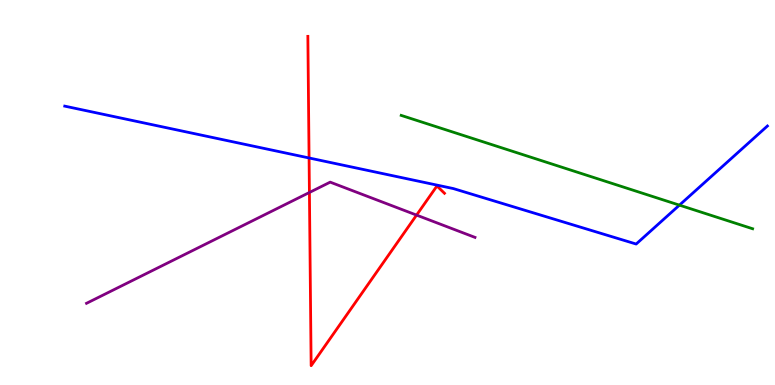[{'lines': ['blue', 'red'], 'intersections': [{'x': 3.99, 'y': 5.9}]}, {'lines': ['green', 'red'], 'intersections': []}, {'lines': ['purple', 'red'], 'intersections': [{'x': 3.99, 'y': 5.0}, {'x': 5.38, 'y': 4.41}]}, {'lines': ['blue', 'green'], 'intersections': [{'x': 8.77, 'y': 4.67}]}, {'lines': ['blue', 'purple'], 'intersections': []}, {'lines': ['green', 'purple'], 'intersections': []}]